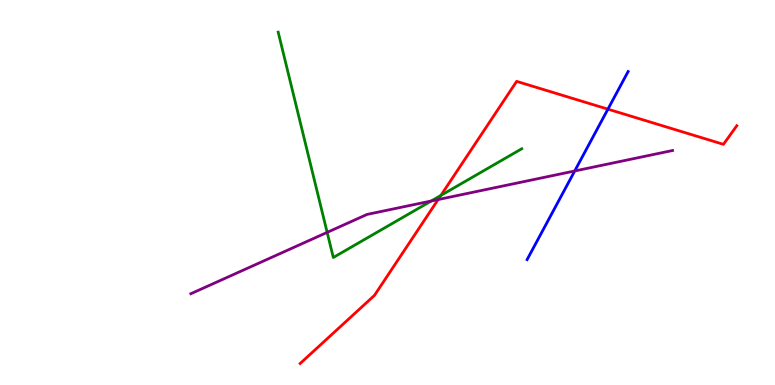[{'lines': ['blue', 'red'], 'intersections': [{'x': 7.84, 'y': 7.16}]}, {'lines': ['green', 'red'], 'intersections': [{'x': 5.69, 'y': 4.92}]}, {'lines': ['purple', 'red'], 'intersections': [{'x': 5.65, 'y': 4.82}]}, {'lines': ['blue', 'green'], 'intersections': []}, {'lines': ['blue', 'purple'], 'intersections': [{'x': 7.42, 'y': 5.56}]}, {'lines': ['green', 'purple'], 'intersections': [{'x': 4.22, 'y': 3.96}, {'x': 5.56, 'y': 4.78}]}]